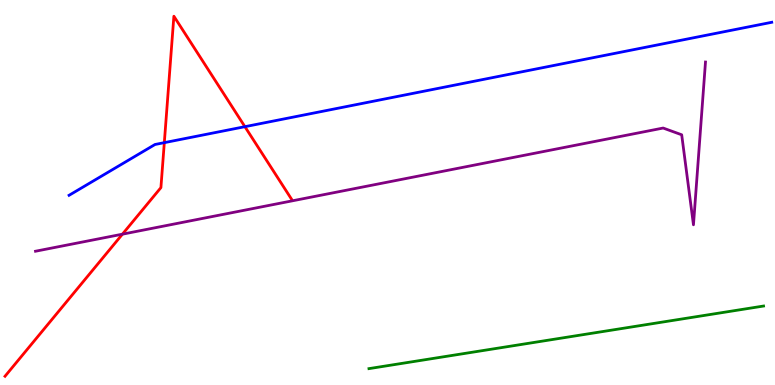[{'lines': ['blue', 'red'], 'intersections': [{'x': 2.12, 'y': 6.29}, {'x': 3.16, 'y': 6.71}]}, {'lines': ['green', 'red'], 'intersections': []}, {'lines': ['purple', 'red'], 'intersections': [{'x': 1.58, 'y': 3.92}]}, {'lines': ['blue', 'green'], 'intersections': []}, {'lines': ['blue', 'purple'], 'intersections': []}, {'lines': ['green', 'purple'], 'intersections': []}]